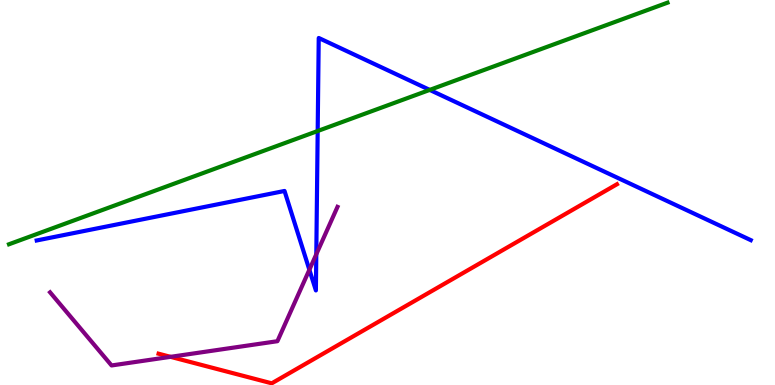[{'lines': ['blue', 'red'], 'intersections': []}, {'lines': ['green', 'red'], 'intersections': []}, {'lines': ['purple', 'red'], 'intersections': [{'x': 2.2, 'y': 0.732}]}, {'lines': ['blue', 'green'], 'intersections': [{'x': 4.1, 'y': 6.6}, {'x': 5.54, 'y': 7.66}]}, {'lines': ['blue', 'purple'], 'intersections': [{'x': 3.99, 'y': 2.99}, {'x': 4.08, 'y': 3.4}]}, {'lines': ['green', 'purple'], 'intersections': []}]